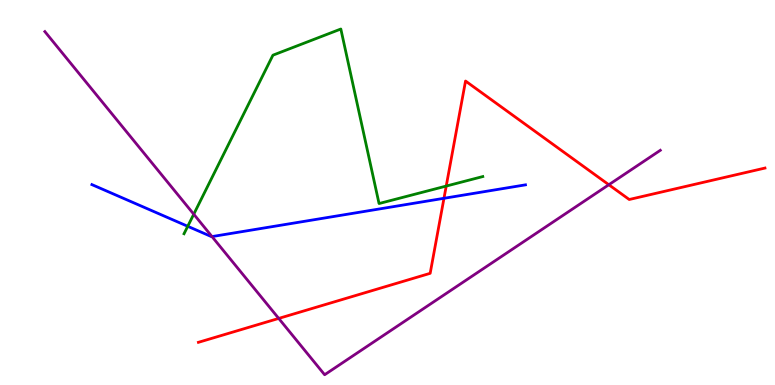[{'lines': ['blue', 'red'], 'intersections': [{'x': 5.73, 'y': 4.85}]}, {'lines': ['green', 'red'], 'intersections': [{'x': 5.76, 'y': 5.17}]}, {'lines': ['purple', 'red'], 'intersections': [{'x': 3.6, 'y': 1.73}, {'x': 7.86, 'y': 5.2}]}, {'lines': ['blue', 'green'], 'intersections': [{'x': 2.42, 'y': 4.12}]}, {'lines': ['blue', 'purple'], 'intersections': [{'x': 2.74, 'y': 3.86}]}, {'lines': ['green', 'purple'], 'intersections': [{'x': 2.5, 'y': 4.44}]}]